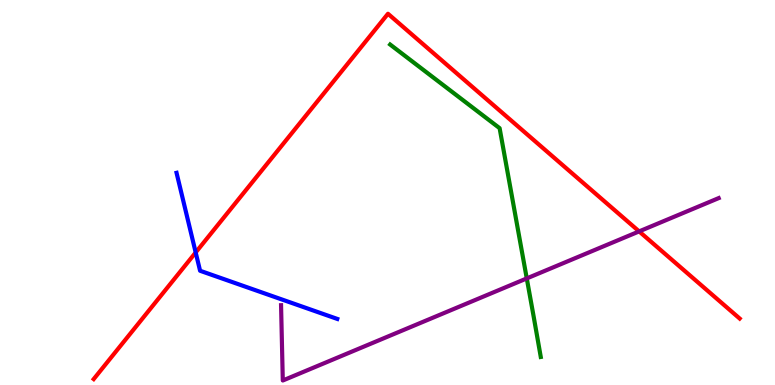[{'lines': ['blue', 'red'], 'intersections': [{'x': 2.53, 'y': 3.44}]}, {'lines': ['green', 'red'], 'intersections': []}, {'lines': ['purple', 'red'], 'intersections': [{'x': 8.25, 'y': 3.99}]}, {'lines': ['blue', 'green'], 'intersections': []}, {'lines': ['blue', 'purple'], 'intersections': []}, {'lines': ['green', 'purple'], 'intersections': [{'x': 6.8, 'y': 2.77}]}]